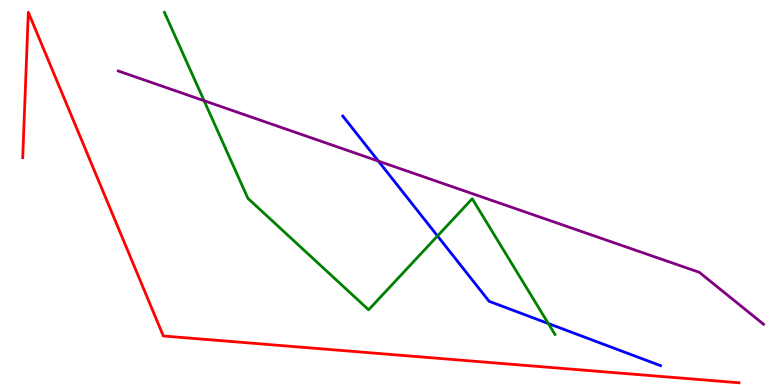[{'lines': ['blue', 'red'], 'intersections': []}, {'lines': ['green', 'red'], 'intersections': []}, {'lines': ['purple', 'red'], 'intersections': []}, {'lines': ['blue', 'green'], 'intersections': [{'x': 5.65, 'y': 3.87}, {'x': 7.08, 'y': 1.6}]}, {'lines': ['blue', 'purple'], 'intersections': [{'x': 4.88, 'y': 5.82}]}, {'lines': ['green', 'purple'], 'intersections': [{'x': 2.63, 'y': 7.38}]}]